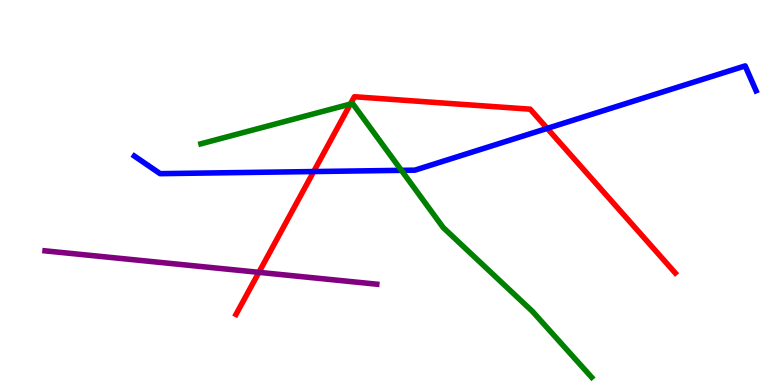[{'lines': ['blue', 'red'], 'intersections': [{'x': 4.05, 'y': 5.54}, {'x': 7.06, 'y': 6.67}]}, {'lines': ['green', 'red'], 'intersections': [{'x': 4.52, 'y': 7.3}]}, {'lines': ['purple', 'red'], 'intersections': [{'x': 3.34, 'y': 2.93}]}, {'lines': ['blue', 'green'], 'intersections': [{'x': 5.18, 'y': 5.58}]}, {'lines': ['blue', 'purple'], 'intersections': []}, {'lines': ['green', 'purple'], 'intersections': []}]